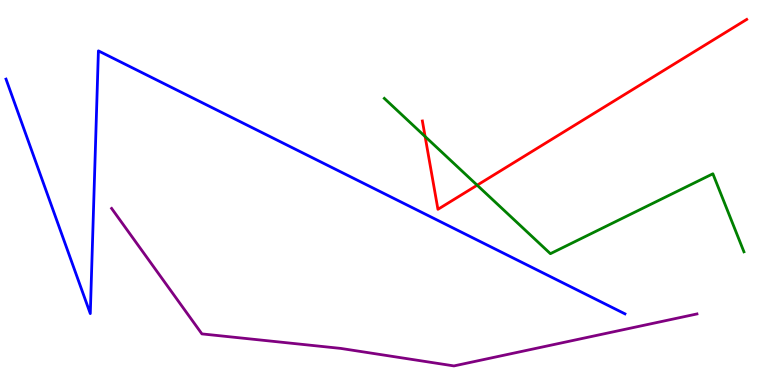[{'lines': ['blue', 'red'], 'intersections': []}, {'lines': ['green', 'red'], 'intersections': [{'x': 5.49, 'y': 6.45}, {'x': 6.16, 'y': 5.19}]}, {'lines': ['purple', 'red'], 'intersections': []}, {'lines': ['blue', 'green'], 'intersections': []}, {'lines': ['blue', 'purple'], 'intersections': []}, {'lines': ['green', 'purple'], 'intersections': []}]